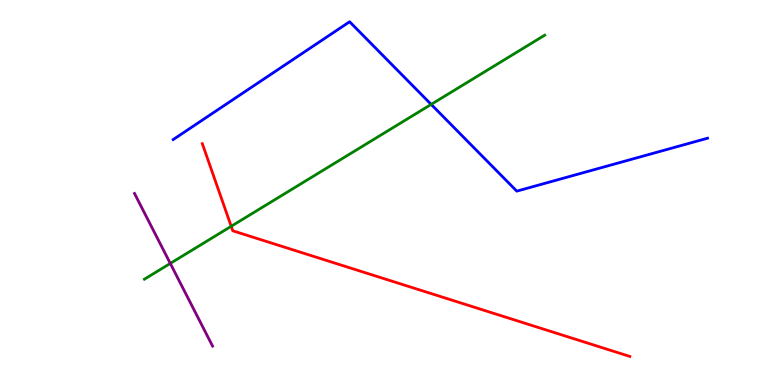[{'lines': ['blue', 'red'], 'intersections': []}, {'lines': ['green', 'red'], 'intersections': [{'x': 2.98, 'y': 4.12}]}, {'lines': ['purple', 'red'], 'intersections': []}, {'lines': ['blue', 'green'], 'intersections': [{'x': 5.56, 'y': 7.29}]}, {'lines': ['blue', 'purple'], 'intersections': []}, {'lines': ['green', 'purple'], 'intersections': [{'x': 2.2, 'y': 3.16}]}]